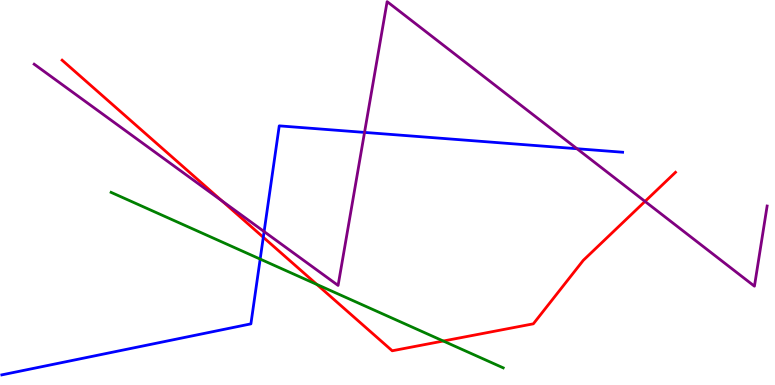[{'lines': ['blue', 'red'], 'intersections': [{'x': 3.4, 'y': 3.84}]}, {'lines': ['green', 'red'], 'intersections': [{'x': 4.09, 'y': 2.61}, {'x': 5.72, 'y': 1.14}]}, {'lines': ['purple', 'red'], 'intersections': [{'x': 2.86, 'y': 4.78}, {'x': 8.32, 'y': 4.77}]}, {'lines': ['blue', 'green'], 'intersections': [{'x': 3.36, 'y': 3.27}]}, {'lines': ['blue', 'purple'], 'intersections': [{'x': 3.41, 'y': 3.99}, {'x': 4.7, 'y': 6.56}, {'x': 7.45, 'y': 6.14}]}, {'lines': ['green', 'purple'], 'intersections': []}]